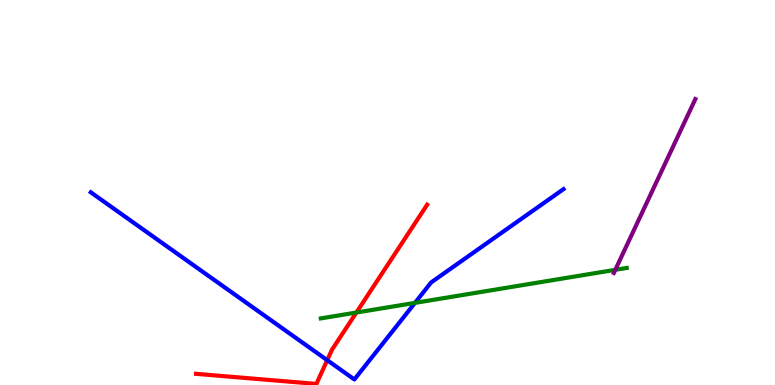[{'lines': ['blue', 'red'], 'intersections': [{'x': 4.22, 'y': 0.645}]}, {'lines': ['green', 'red'], 'intersections': [{'x': 4.6, 'y': 1.88}]}, {'lines': ['purple', 'red'], 'intersections': []}, {'lines': ['blue', 'green'], 'intersections': [{'x': 5.35, 'y': 2.13}]}, {'lines': ['blue', 'purple'], 'intersections': []}, {'lines': ['green', 'purple'], 'intersections': [{'x': 7.94, 'y': 2.99}]}]